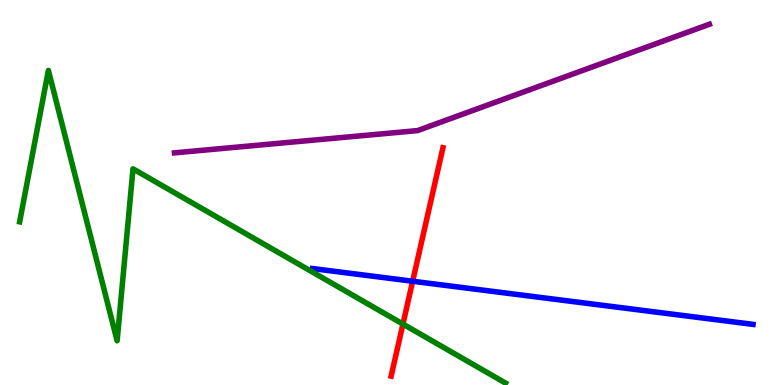[{'lines': ['blue', 'red'], 'intersections': [{'x': 5.32, 'y': 2.7}]}, {'lines': ['green', 'red'], 'intersections': [{'x': 5.2, 'y': 1.58}]}, {'lines': ['purple', 'red'], 'intersections': []}, {'lines': ['blue', 'green'], 'intersections': []}, {'lines': ['blue', 'purple'], 'intersections': []}, {'lines': ['green', 'purple'], 'intersections': []}]